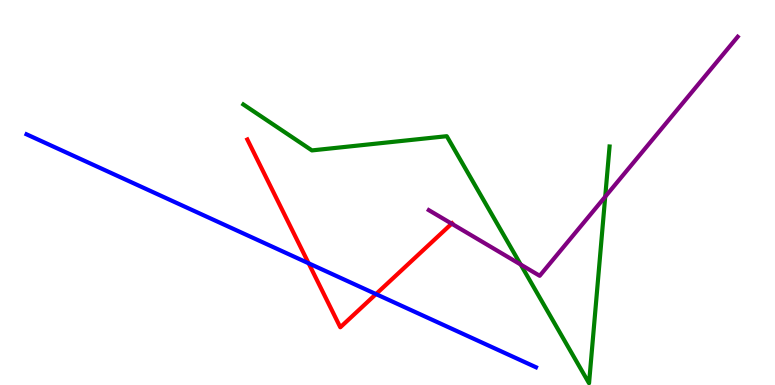[{'lines': ['blue', 'red'], 'intersections': [{'x': 3.98, 'y': 3.16}, {'x': 4.85, 'y': 2.36}]}, {'lines': ['green', 'red'], 'intersections': []}, {'lines': ['purple', 'red'], 'intersections': [{'x': 5.83, 'y': 4.19}]}, {'lines': ['blue', 'green'], 'intersections': []}, {'lines': ['blue', 'purple'], 'intersections': []}, {'lines': ['green', 'purple'], 'intersections': [{'x': 6.72, 'y': 3.13}, {'x': 7.81, 'y': 4.89}]}]